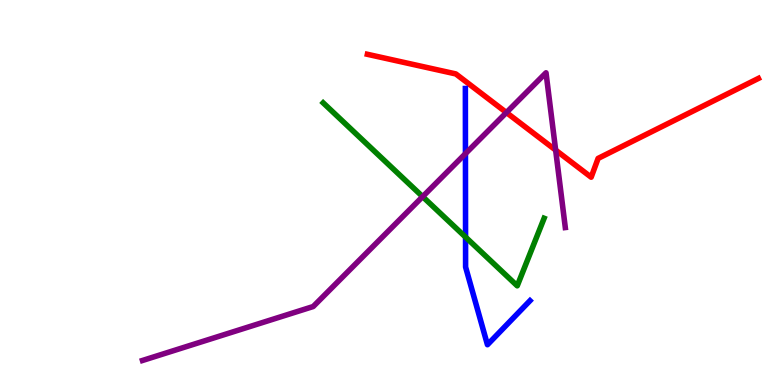[{'lines': ['blue', 'red'], 'intersections': []}, {'lines': ['green', 'red'], 'intersections': []}, {'lines': ['purple', 'red'], 'intersections': [{'x': 6.53, 'y': 7.08}, {'x': 7.17, 'y': 6.1}]}, {'lines': ['blue', 'green'], 'intersections': [{'x': 6.01, 'y': 3.84}]}, {'lines': ['blue', 'purple'], 'intersections': [{'x': 6.01, 'y': 6.01}]}, {'lines': ['green', 'purple'], 'intersections': [{'x': 5.45, 'y': 4.89}]}]